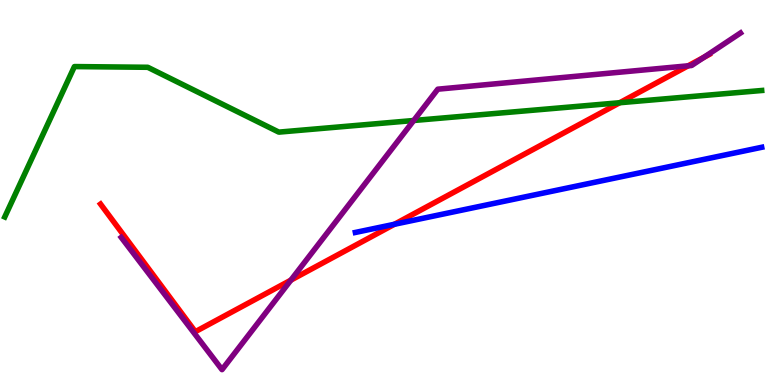[{'lines': ['blue', 'red'], 'intersections': [{'x': 5.09, 'y': 4.18}]}, {'lines': ['green', 'red'], 'intersections': [{'x': 8.0, 'y': 7.33}]}, {'lines': ['purple', 'red'], 'intersections': [{'x': 3.75, 'y': 2.72}, {'x': 8.88, 'y': 8.29}, {'x': 9.08, 'y': 8.51}]}, {'lines': ['blue', 'green'], 'intersections': []}, {'lines': ['blue', 'purple'], 'intersections': []}, {'lines': ['green', 'purple'], 'intersections': [{'x': 5.34, 'y': 6.87}]}]